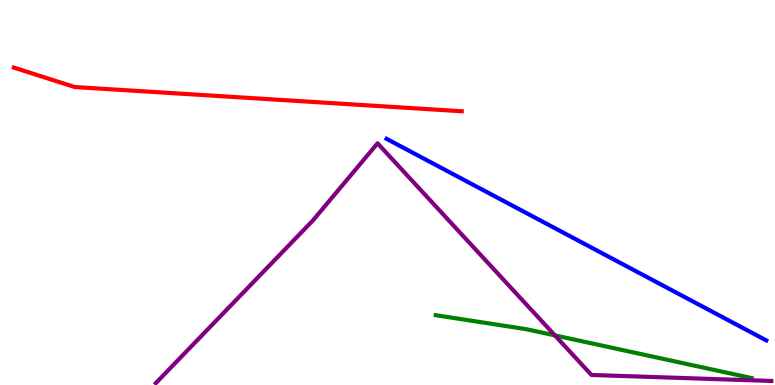[{'lines': ['blue', 'red'], 'intersections': []}, {'lines': ['green', 'red'], 'intersections': []}, {'lines': ['purple', 'red'], 'intersections': []}, {'lines': ['blue', 'green'], 'intersections': []}, {'lines': ['blue', 'purple'], 'intersections': []}, {'lines': ['green', 'purple'], 'intersections': [{'x': 7.16, 'y': 1.29}]}]